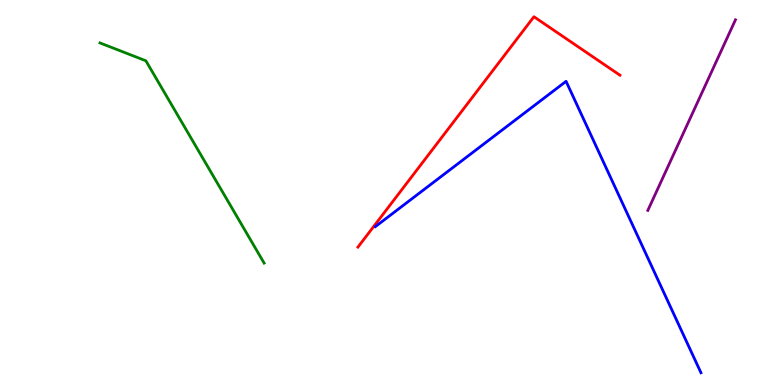[{'lines': ['blue', 'red'], 'intersections': []}, {'lines': ['green', 'red'], 'intersections': []}, {'lines': ['purple', 'red'], 'intersections': []}, {'lines': ['blue', 'green'], 'intersections': []}, {'lines': ['blue', 'purple'], 'intersections': []}, {'lines': ['green', 'purple'], 'intersections': []}]